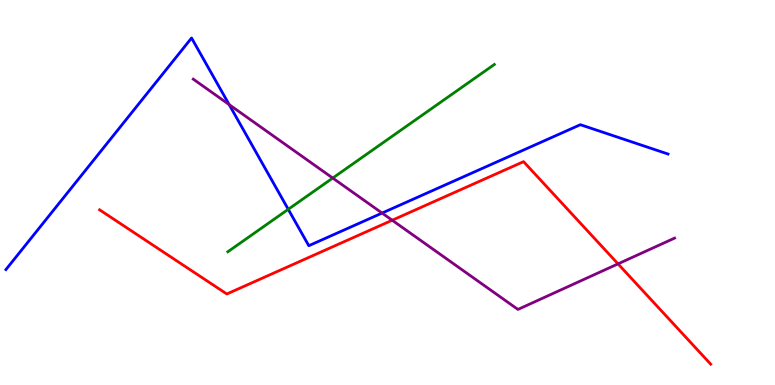[{'lines': ['blue', 'red'], 'intersections': []}, {'lines': ['green', 'red'], 'intersections': []}, {'lines': ['purple', 'red'], 'intersections': [{'x': 5.06, 'y': 4.28}, {'x': 7.97, 'y': 3.15}]}, {'lines': ['blue', 'green'], 'intersections': [{'x': 3.72, 'y': 4.56}]}, {'lines': ['blue', 'purple'], 'intersections': [{'x': 2.96, 'y': 7.28}, {'x': 4.93, 'y': 4.47}]}, {'lines': ['green', 'purple'], 'intersections': [{'x': 4.29, 'y': 5.38}]}]